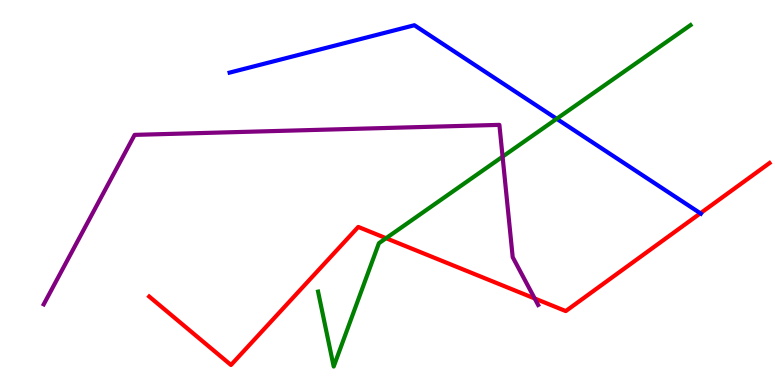[{'lines': ['blue', 'red'], 'intersections': [{'x': 9.04, 'y': 4.46}]}, {'lines': ['green', 'red'], 'intersections': [{'x': 4.98, 'y': 3.81}]}, {'lines': ['purple', 'red'], 'intersections': [{'x': 6.9, 'y': 2.25}]}, {'lines': ['blue', 'green'], 'intersections': [{'x': 7.18, 'y': 6.91}]}, {'lines': ['blue', 'purple'], 'intersections': []}, {'lines': ['green', 'purple'], 'intersections': [{'x': 6.48, 'y': 5.93}]}]